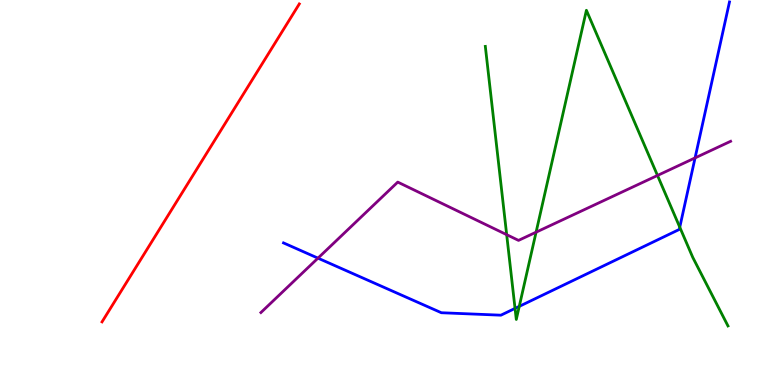[{'lines': ['blue', 'red'], 'intersections': []}, {'lines': ['green', 'red'], 'intersections': []}, {'lines': ['purple', 'red'], 'intersections': []}, {'lines': ['blue', 'green'], 'intersections': [{'x': 6.65, 'y': 1.99}, {'x': 6.7, 'y': 2.04}, {'x': 8.77, 'y': 4.1}]}, {'lines': ['blue', 'purple'], 'intersections': [{'x': 4.1, 'y': 3.29}, {'x': 8.97, 'y': 5.9}]}, {'lines': ['green', 'purple'], 'intersections': [{'x': 6.54, 'y': 3.9}, {'x': 6.92, 'y': 3.97}, {'x': 8.48, 'y': 5.44}]}]